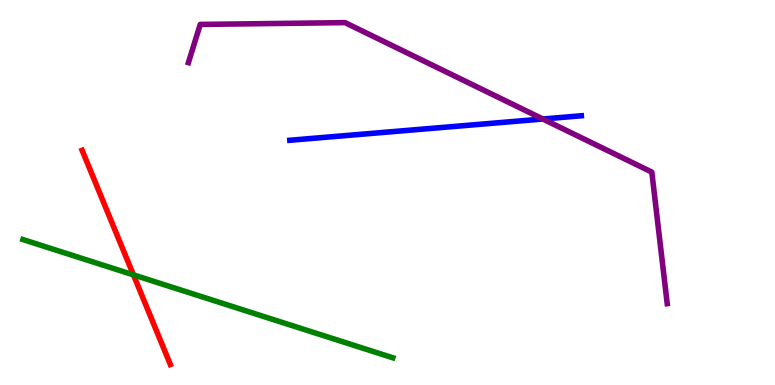[{'lines': ['blue', 'red'], 'intersections': []}, {'lines': ['green', 'red'], 'intersections': [{'x': 1.72, 'y': 2.86}]}, {'lines': ['purple', 'red'], 'intersections': []}, {'lines': ['blue', 'green'], 'intersections': []}, {'lines': ['blue', 'purple'], 'intersections': [{'x': 7.0, 'y': 6.91}]}, {'lines': ['green', 'purple'], 'intersections': []}]